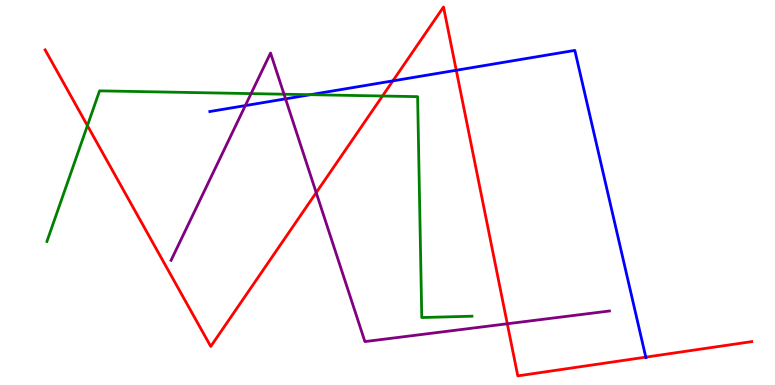[{'lines': ['blue', 'red'], 'intersections': [{'x': 5.07, 'y': 7.9}, {'x': 5.89, 'y': 8.18}, {'x': 8.33, 'y': 0.724}]}, {'lines': ['green', 'red'], 'intersections': [{'x': 1.13, 'y': 6.74}, {'x': 4.94, 'y': 7.51}]}, {'lines': ['purple', 'red'], 'intersections': [{'x': 4.08, 'y': 5.0}, {'x': 6.55, 'y': 1.59}]}, {'lines': ['blue', 'green'], 'intersections': [{'x': 4.0, 'y': 7.54}]}, {'lines': ['blue', 'purple'], 'intersections': [{'x': 3.17, 'y': 7.26}, {'x': 3.68, 'y': 7.43}]}, {'lines': ['green', 'purple'], 'intersections': [{'x': 3.24, 'y': 7.57}, {'x': 3.66, 'y': 7.55}]}]